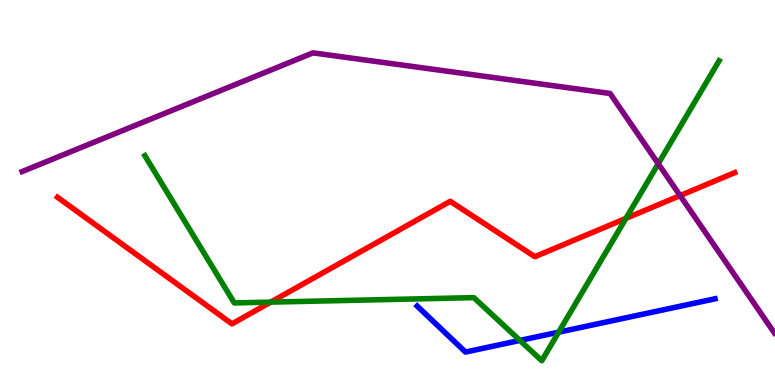[{'lines': ['blue', 'red'], 'intersections': []}, {'lines': ['green', 'red'], 'intersections': [{'x': 3.49, 'y': 2.15}, {'x': 8.08, 'y': 4.33}]}, {'lines': ['purple', 'red'], 'intersections': [{'x': 8.78, 'y': 4.92}]}, {'lines': ['blue', 'green'], 'intersections': [{'x': 6.71, 'y': 1.16}, {'x': 7.21, 'y': 1.37}]}, {'lines': ['blue', 'purple'], 'intersections': []}, {'lines': ['green', 'purple'], 'intersections': [{'x': 8.49, 'y': 5.75}]}]